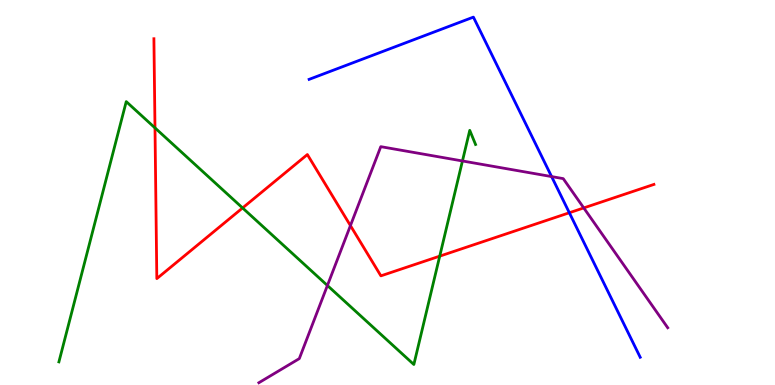[{'lines': ['blue', 'red'], 'intersections': [{'x': 7.35, 'y': 4.47}]}, {'lines': ['green', 'red'], 'intersections': [{'x': 2.0, 'y': 6.68}, {'x': 3.13, 'y': 4.6}, {'x': 5.67, 'y': 3.35}]}, {'lines': ['purple', 'red'], 'intersections': [{'x': 4.52, 'y': 4.14}, {'x': 7.53, 'y': 4.6}]}, {'lines': ['blue', 'green'], 'intersections': []}, {'lines': ['blue', 'purple'], 'intersections': [{'x': 7.12, 'y': 5.41}]}, {'lines': ['green', 'purple'], 'intersections': [{'x': 4.22, 'y': 2.58}, {'x': 5.97, 'y': 5.82}]}]